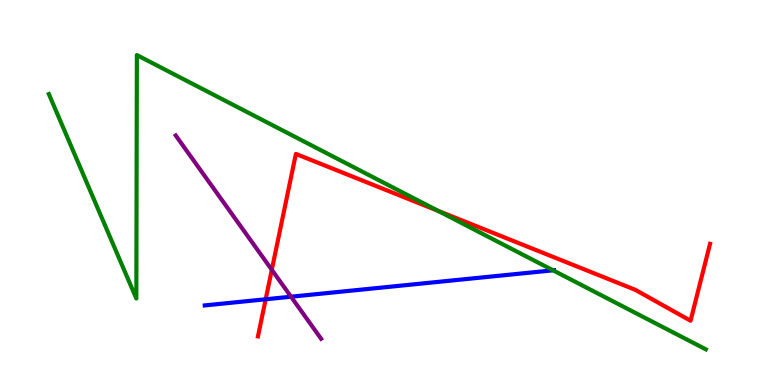[{'lines': ['blue', 'red'], 'intersections': [{'x': 3.43, 'y': 2.23}]}, {'lines': ['green', 'red'], 'intersections': [{'x': 5.65, 'y': 4.52}]}, {'lines': ['purple', 'red'], 'intersections': [{'x': 3.51, 'y': 2.99}]}, {'lines': ['blue', 'green'], 'intersections': [{'x': 7.14, 'y': 2.98}]}, {'lines': ['blue', 'purple'], 'intersections': [{'x': 3.76, 'y': 2.29}]}, {'lines': ['green', 'purple'], 'intersections': []}]